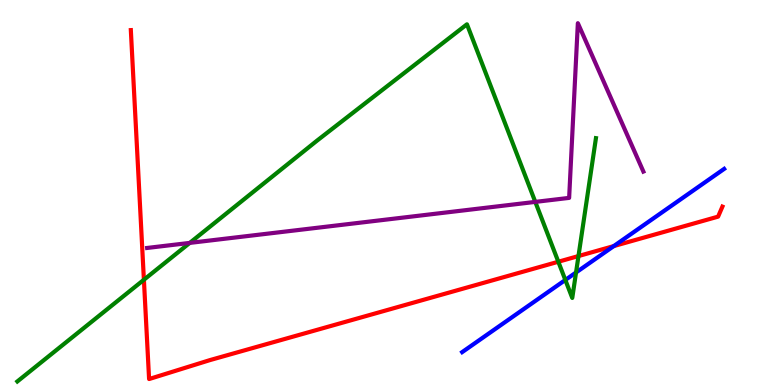[{'lines': ['blue', 'red'], 'intersections': [{'x': 7.92, 'y': 3.61}]}, {'lines': ['green', 'red'], 'intersections': [{'x': 1.86, 'y': 2.73}, {'x': 7.2, 'y': 3.2}, {'x': 7.46, 'y': 3.35}]}, {'lines': ['purple', 'red'], 'intersections': []}, {'lines': ['blue', 'green'], 'intersections': [{'x': 7.29, 'y': 2.73}, {'x': 7.43, 'y': 2.92}]}, {'lines': ['blue', 'purple'], 'intersections': []}, {'lines': ['green', 'purple'], 'intersections': [{'x': 2.45, 'y': 3.69}, {'x': 6.91, 'y': 4.76}]}]